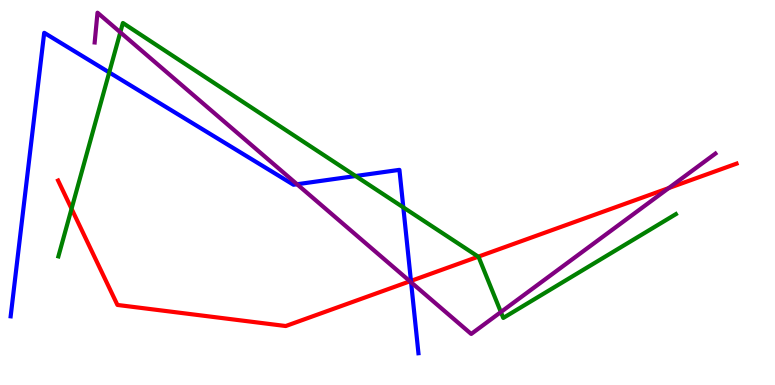[{'lines': ['blue', 'red'], 'intersections': [{'x': 5.3, 'y': 2.7}]}, {'lines': ['green', 'red'], 'intersections': [{'x': 0.923, 'y': 4.58}, {'x': 6.17, 'y': 3.33}]}, {'lines': ['purple', 'red'], 'intersections': [{'x': 5.29, 'y': 2.69}, {'x': 8.63, 'y': 5.11}]}, {'lines': ['blue', 'green'], 'intersections': [{'x': 1.41, 'y': 8.12}, {'x': 4.59, 'y': 5.43}, {'x': 5.2, 'y': 4.61}]}, {'lines': ['blue', 'purple'], 'intersections': [{'x': 3.83, 'y': 5.21}, {'x': 5.3, 'y': 2.67}]}, {'lines': ['green', 'purple'], 'intersections': [{'x': 1.55, 'y': 9.16}, {'x': 6.46, 'y': 1.89}]}]